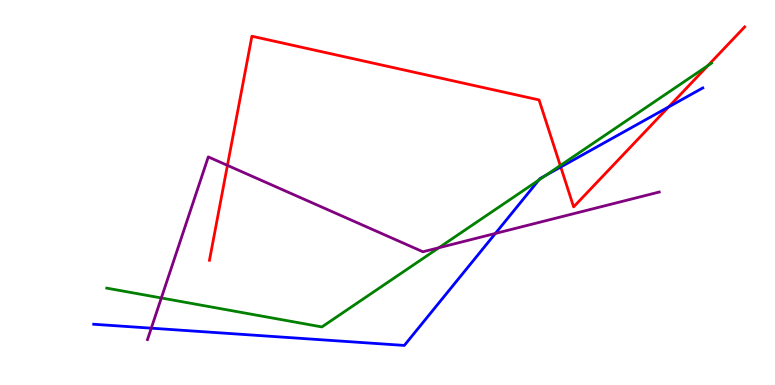[{'lines': ['blue', 'red'], 'intersections': [{'x': 7.24, 'y': 5.66}, {'x': 8.63, 'y': 7.22}]}, {'lines': ['green', 'red'], 'intersections': [{'x': 7.23, 'y': 5.7}, {'x': 9.13, 'y': 8.3}]}, {'lines': ['purple', 'red'], 'intersections': [{'x': 2.93, 'y': 5.7}]}, {'lines': ['blue', 'green'], 'intersections': [{'x': 6.95, 'y': 5.32}, {'x': 7.04, 'y': 5.45}]}, {'lines': ['blue', 'purple'], 'intersections': [{'x': 1.95, 'y': 1.48}, {'x': 6.39, 'y': 3.94}]}, {'lines': ['green', 'purple'], 'intersections': [{'x': 2.08, 'y': 2.26}, {'x': 5.66, 'y': 3.57}]}]